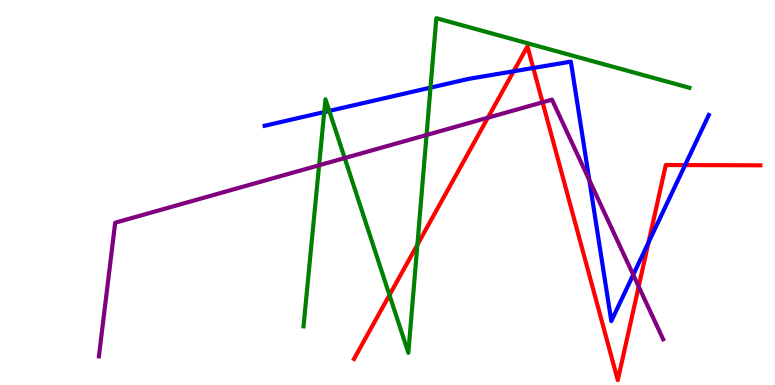[{'lines': ['blue', 'red'], 'intersections': [{'x': 6.63, 'y': 8.15}, {'x': 6.88, 'y': 8.23}, {'x': 8.37, 'y': 3.7}, {'x': 8.84, 'y': 5.71}]}, {'lines': ['green', 'red'], 'intersections': [{'x': 5.03, 'y': 2.34}, {'x': 5.39, 'y': 3.64}]}, {'lines': ['purple', 'red'], 'intersections': [{'x': 6.3, 'y': 6.94}, {'x': 7.0, 'y': 7.34}, {'x': 8.24, 'y': 2.56}]}, {'lines': ['blue', 'green'], 'intersections': [{'x': 4.18, 'y': 7.09}, {'x': 4.25, 'y': 7.12}, {'x': 5.55, 'y': 7.72}]}, {'lines': ['blue', 'purple'], 'intersections': [{'x': 7.6, 'y': 5.32}, {'x': 8.17, 'y': 2.86}]}, {'lines': ['green', 'purple'], 'intersections': [{'x': 4.12, 'y': 5.71}, {'x': 4.45, 'y': 5.89}, {'x': 5.5, 'y': 6.49}]}]